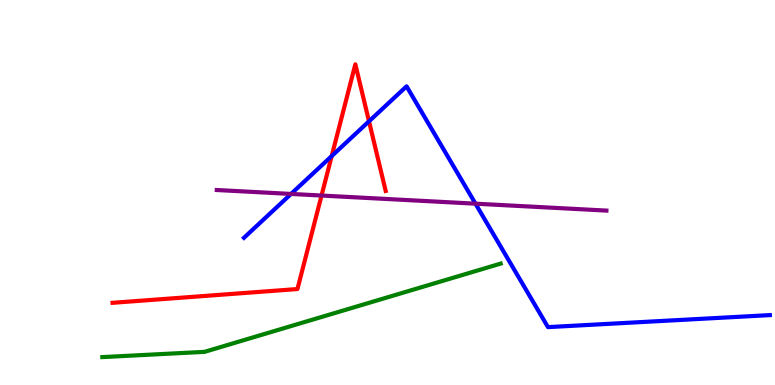[{'lines': ['blue', 'red'], 'intersections': [{'x': 4.28, 'y': 5.95}, {'x': 4.76, 'y': 6.85}]}, {'lines': ['green', 'red'], 'intersections': []}, {'lines': ['purple', 'red'], 'intersections': [{'x': 4.15, 'y': 4.92}]}, {'lines': ['blue', 'green'], 'intersections': []}, {'lines': ['blue', 'purple'], 'intersections': [{'x': 3.76, 'y': 4.96}, {'x': 6.14, 'y': 4.71}]}, {'lines': ['green', 'purple'], 'intersections': []}]